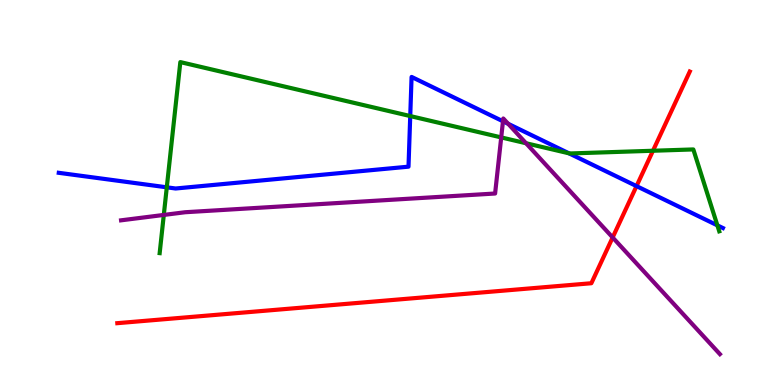[{'lines': ['blue', 'red'], 'intersections': [{'x': 8.21, 'y': 5.17}]}, {'lines': ['green', 'red'], 'intersections': [{'x': 8.43, 'y': 6.08}]}, {'lines': ['purple', 'red'], 'intersections': [{'x': 7.91, 'y': 3.83}]}, {'lines': ['blue', 'green'], 'intersections': [{'x': 2.15, 'y': 5.13}, {'x': 5.29, 'y': 6.99}, {'x': 7.34, 'y': 6.02}, {'x': 9.26, 'y': 4.15}]}, {'lines': ['blue', 'purple'], 'intersections': [{'x': 6.49, 'y': 6.85}, {'x': 6.56, 'y': 6.78}]}, {'lines': ['green', 'purple'], 'intersections': [{'x': 2.11, 'y': 4.42}, {'x': 6.47, 'y': 6.43}, {'x': 6.79, 'y': 6.28}]}]